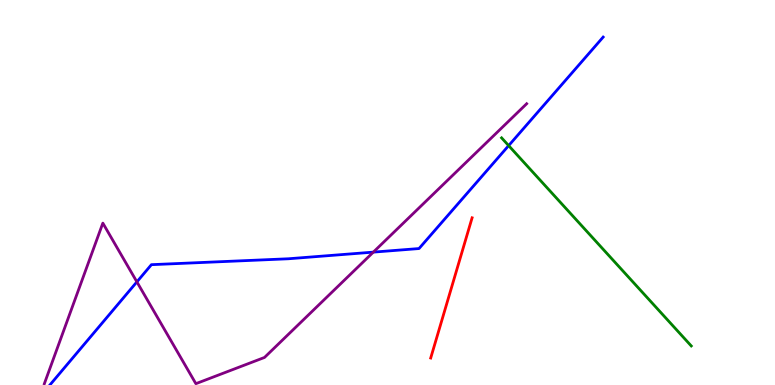[{'lines': ['blue', 'red'], 'intersections': []}, {'lines': ['green', 'red'], 'intersections': []}, {'lines': ['purple', 'red'], 'intersections': []}, {'lines': ['blue', 'green'], 'intersections': [{'x': 6.56, 'y': 6.22}]}, {'lines': ['blue', 'purple'], 'intersections': [{'x': 1.77, 'y': 2.68}, {'x': 4.82, 'y': 3.45}]}, {'lines': ['green', 'purple'], 'intersections': []}]